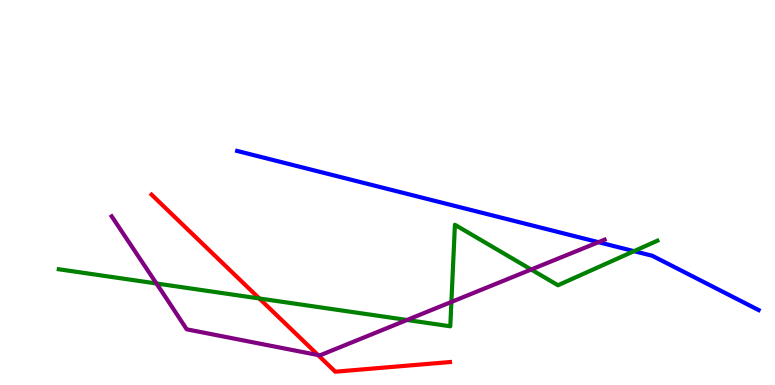[{'lines': ['blue', 'red'], 'intersections': []}, {'lines': ['green', 'red'], 'intersections': [{'x': 3.35, 'y': 2.25}]}, {'lines': ['purple', 'red'], 'intersections': [{'x': 4.1, 'y': 0.778}]}, {'lines': ['blue', 'green'], 'intersections': [{'x': 8.18, 'y': 3.48}]}, {'lines': ['blue', 'purple'], 'intersections': [{'x': 7.72, 'y': 3.71}]}, {'lines': ['green', 'purple'], 'intersections': [{'x': 2.02, 'y': 2.64}, {'x': 5.25, 'y': 1.69}, {'x': 5.82, 'y': 2.16}, {'x': 6.85, 'y': 3.0}]}]